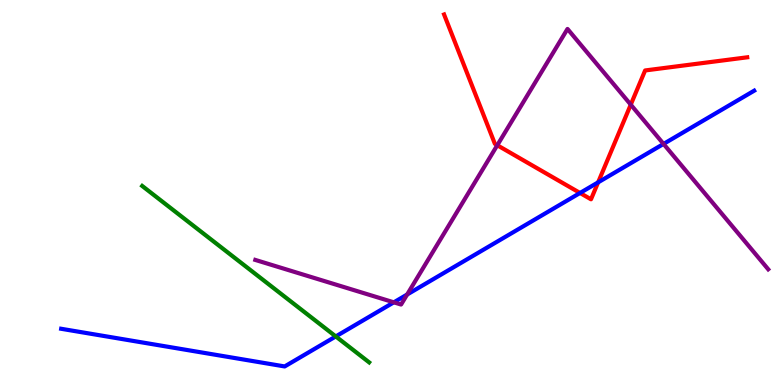[{'lines': ['blue', 'red'], 'intersections': [{'x': 7.48, 'y': 4.99}, {'x': 7.72, 'y': 5.26}]}, {'lines': ['green', 'red'], 'intersections': []}, {'lines': ['purple', 'red'], 'intersections': [{'x': 6.42, 'y': 6.23}, {'x': 8.14, 'y': 7.28}]}, {'lines': ['blue', 'green'], 'intersections': [{'x': 4.33, 'y': 1.26}]}, {'lines': ['blue', 'purple'], 'intersections': [{'x': 5.08, 'y': 2.15}, {'x': 5.25, 'y': 2.35}, {'x': 8.56, 'y': 6.26}]}, {'lines': ['green', 'purple'], 'intersections': []}]